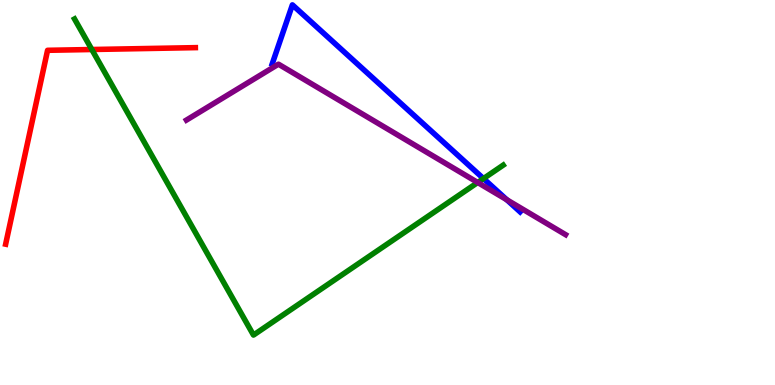[{'lines': ['blue', 'red'], 'intersections': []}, {'lines': ['green', 'red'], 'intersections': [{'x': 1.18, 'y': 8.71}]}, {'lines': ['purple', 'red'], 'intersections': []}, {'lines': ['blue', 'green'], 'intersections': [{'x': 6.24, 'y': 5.36}]}, {'lines': ['blue', 'purple'], 'intersections': [{'x': 6.54, 'y': 4.81}]}, {'lines': ['green', 'purple'], 'intersections': [{'x': 6.16, 'y': 5.26}]}]